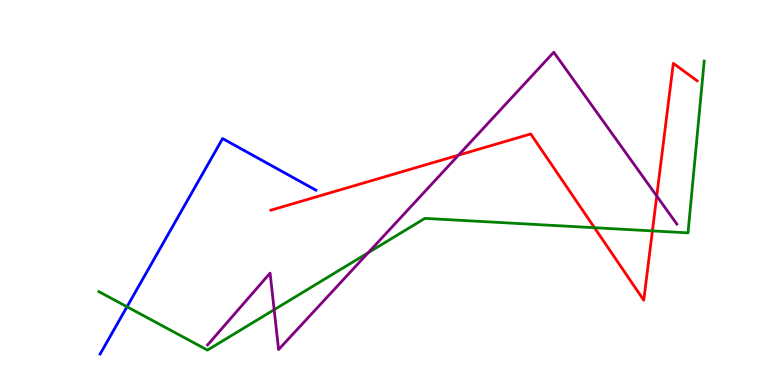[{'lines': ['blue', 'red'], 'intersections': []}, {'lines': ['green', 'red'], 'intersections': [{'x': 7.67, 'y': 4.09}, {'x': 8.42, 'y': 4.0}]}, {'lines': ['purple', 'red'], 'intersections': [{'x': 5.92, 'y': 5.97}, {'x': 8.47, 'y': 4.91}]}, {'lines': ['blue', 'green'], 'intersections': [{'x': 1.64, 'y': 2.03}]}, {'lines': ['blue', 'purple'], 'intersections': []}, {'lines': ['green', 'purple'], 'intersections': [{'x': 3.54, 'y': 1.96}, {'x': 4.75, 'y': 3.44}]}]